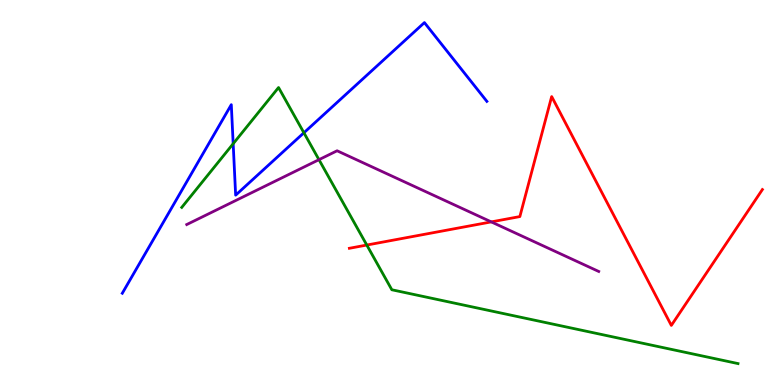[{'lines': ['blue', 'red'], 'intersections': []}, {'lines': ['green', 'red'], 'intersections': [{'x': 4.73, 'y': 3.64}]}, {'lines': ['purple', 'red'], 'intersections': [{'x': 6.34, 'y': 4.24}]}, {'lines': ['blue', 'green'], 'intersections': [{'x': 3.01, 'y': 6.27}, {'x': 3.92, 'y': 6.55}]}, {'lines': ['blue', 'purple'], 'intersections': []}, {'lines': ['green', 'purple'], 'intersections': [{'x': 4.12, 'y': 5.85}]}]